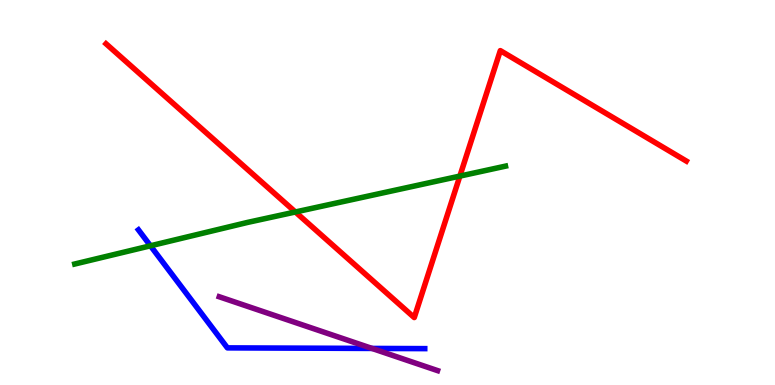[{'lines': ['blue', 'red'], 'intersections': []}, {'lines': ['green', 'red'], 'intersections': [{'x': 3.81, 'y': 4.49}, {'x': 5.93, 'y': 5.43}]}, {'lines': ['purple', 'red'], 'intersections': []}, {'lines': ['blue', 'green'], 'intersections': [{'x': 1.94, 'y': 3.62}]}, {'lines': ['blue', 'purple'], 'intersections': [{'x': 4.8, 'y': 0.95}]}, {'lines': ['green', 'purple'], 'intersections': []}]